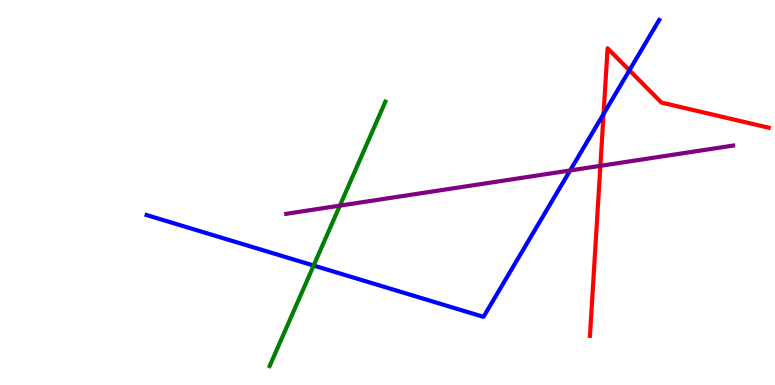[{'lines': ['blue', 'red'], 'intersections': [{'x': 7.79, 'y': 7.04}, {'x': 8.12, 'y': 8.17}]}, {'lines': ['green', 'red'], 'intersections': []}, {'lines': ['purple', 'red'], 'intersections': [{'x': 7.75, 'y': 5.69}]}, {'lines': ['blue', 'green'], 'intersections': [{'x': 4.05, 'y': 3.1}]}, {'lines': ['blue', 'purple'], 'intersections': [{'x': 7.36, 'y': 5.57}]}, {'lines': ['green', 'purple'], 'intersections': [{'x': 4.39, 'y': 4.66}]}]